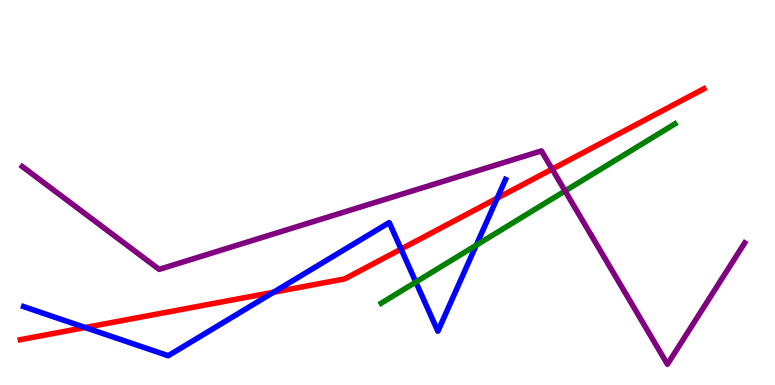[{'lines': ['blue', 'red'], 'intersections': [{'x': 1.1, 'y': 1.49}, {'x': 3.53, 'y': 2.41}, {'x': 5.18, 'y': 3.53}, {'x': 6.42, 'y': 4.85}]}, {'lines': ['green', 'red'], 'intersections': []}, {'lines': ['purple', 'red'], 'intersections': [{'x': 7.12, 'y': 5.61}]}, {'lines': ['blue', 'green'], 'intersections': [{'x': 5.37, 'y': 2.67}, {'x': 6.14, 'y': 3.63}]}, {'lines': ['blue', 'purple'], 'intersections': []}, {'lines': ['green', 'purple'], 'intersections': [{'x': 7.29, 'y': 5.04}]}]